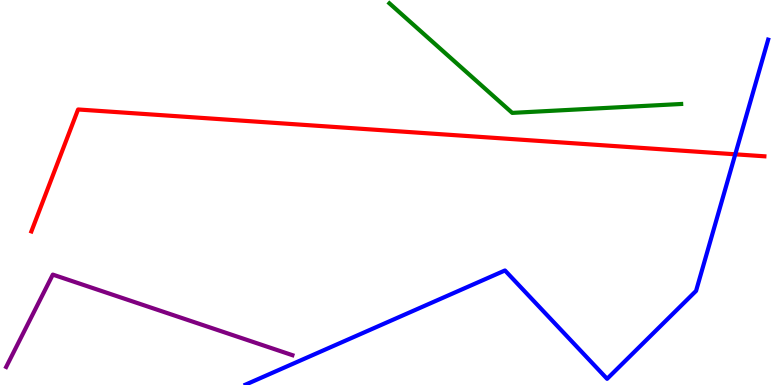[{'lines': ['blue', 'red'], 'intersections': [{'x': 9.49, 'y': 5.99}]}, {'lines': ['green', 'red'], 'intersections': []}, {'lines': ['purple', 'red'], 'intersections': []}, {'lines': ['blue', 'green'], 'intersections': []}, {'lines': ['blue', 'purple'], 'intersections': []}, {'lines': ['green', 'purple'], 'intersections': []}]